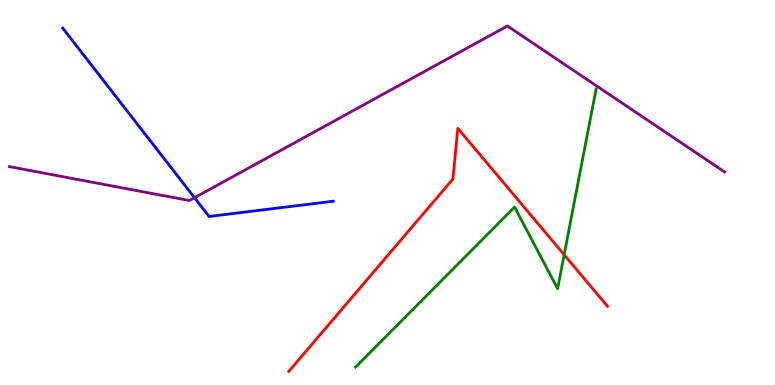[{'lines': ['blue', 'red'], 'intersections': []}, {'lines': ['green', 'red'], 'intersections': [{'x': 7.28, 'y': 3.38}]}, {'lines': ['purple', 'red'], 'intersections': []}, {'lines': ['blue', 'green'], 'intersections': []}, {'lines': ['blue', 'purple'], 'intersections': [{'x': 2.51, 'y': 4.86}]}, {'lines': ['green', 'purple'], 'intersections': []}]